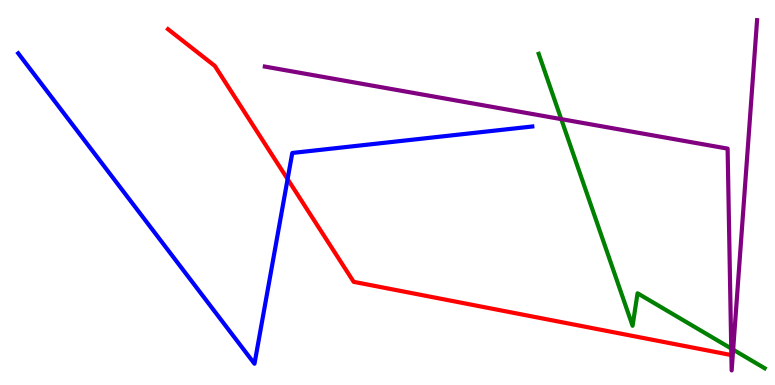[{'lines': ['blue', 'red'], 'intersections': [{'x': 3.71, 'y': 5.35}]}, {'lines': ['green', 'red'], 'intersections': []}, {'lines': ['purple', 'red'], 'intersections': [{'x': 9.44, 'y': 0.777}]}, {'lines': ['blue', 'green'], 'intersections': []}, {'lines': ['blue', 'purple'], 'intersections': []}, {'lines': ['green', 'purple'], 'intersections': [{'x': 7.24, 'y': 6.91}, {'x': 9.44, 'y': 0.947}, {'x': 9.46, 'y': 0.918}]}]